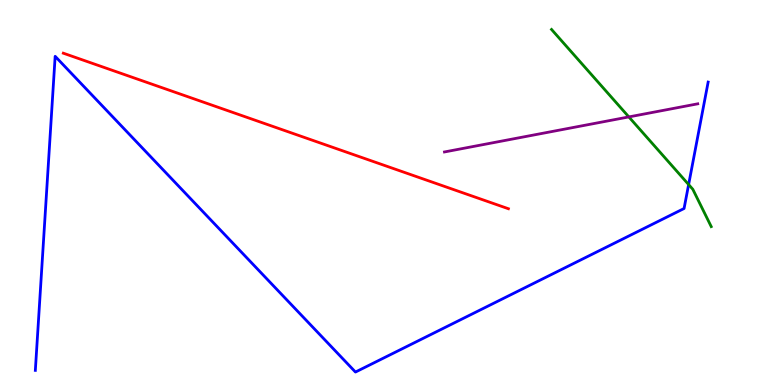[{'lines': ['blue', 'red'], 'intersections': []}, {'lines': ['green', 'red'], 'intersections': []}, {'lines': ['purple', 'red'], 'intersections': []}, {'lines': ['blue', 'green'], 'intersections': [{'x': 8.89, 'y': 5.21}]}, {'lines': ['blue', 'purple'], 'intersections': []}, {'lines': ['green', 'purple'], 'intersections': [{'x': 8.11, 'y': 6.96}]}]